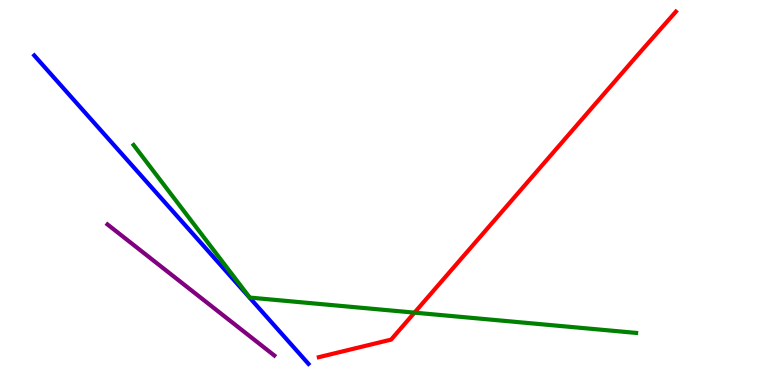[{'lines': ['blue', 'red'], 'intersections': []}, {'lines': ['green', 'red'], 'intersections': [{'x': 5.35, 'y': 1.88}]}, {'lines': ['purple', 'red'], 'intersections': []}, {'lines': ['blue', 'green'], 'intersections': []}, {'lines': ['blue', 'purple'], 'intersections': []}, {'lines': ['green', 'purple'], 'intersections': []}]